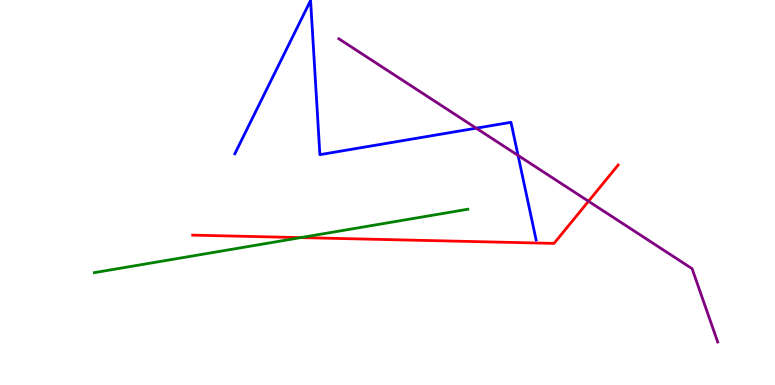[{'lines': ['blue', 'red'], 'intersections': []}, {'lines': ['green', 'red'], 'intersections': [{'x': 3.88, 'y': 3.83}]}, {'lines': ['purple', 'red'], 'intersections': [{'x': 7.59, 'y': 4.77}]}, {'lines': ['blue', 'green'], 'intersections': []}, {'lines': ['blue', 'purple'], 'intersections': [{'x': 6.14, 'y': 6.67}, {'x': 6.68, 'y': 5.96}]}, {'lines': ['green', 'purple'], 'intersections': []}]